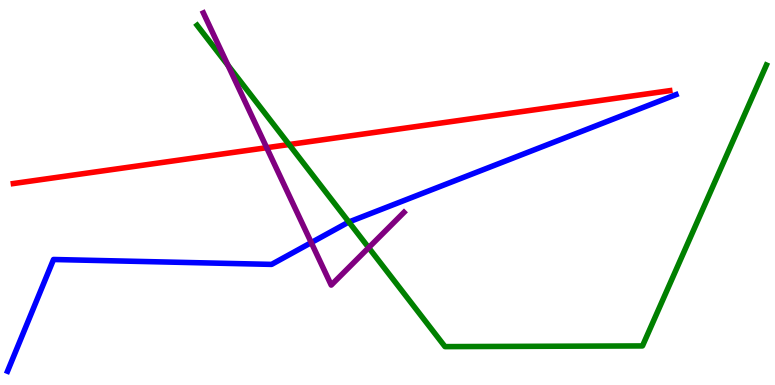[{'lines': ['blue', 'red'], 'intersections': []}, {'lines': ['green', 'red'], 'intersections': [{'x': 3.73, 'y': 6.25}]}, {'lines': ['purple', 'red'], 'intersections': [{'x': 3.44, 'y': 6.16}]}, {'lines': ['blue', 'green'], 'intersections': [{'x': 4.5, 'y': 4.23}]}, {'lines': ['blue', 'purple'], 'intersections': [{'x': 4.02, 'y': 3.7}]}, {'lines': ['green', 'purple'], 'intersections': [{'x': 2.94, 'y': 8.3}, {'x': 4.76, 'y': 3.57}]}]